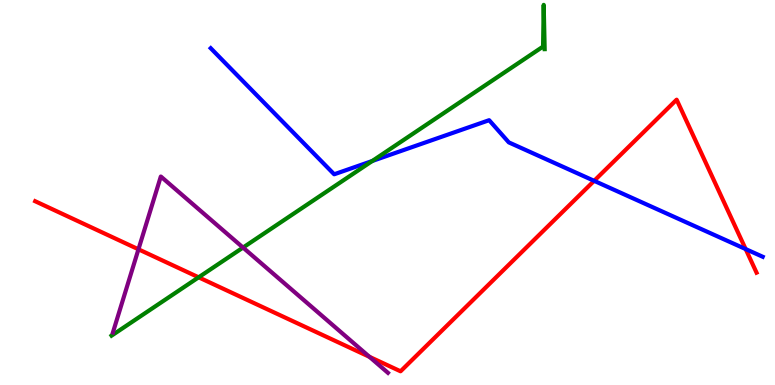[{'lines': ['blue', 'red'], 'intersections': [{'x': 7.67, 'y': 5.3}, {'x': 9.62, 'y': 3.53}]}, {'lines': ['green', 'red'], 'intersections': [{'x': 2.56, 'y': 2.8}]}, {'lines': ['purple', 'red'], 'intersections': [{'x': 1.79, 'y': 3.52}, {'x': 4.77, 'y': 0.732}]}, {'lines': ['blue', 'green'], 'intersections': [{'x': 4.8, 'y': 5.82}]}, {'lines': ['blue', 'purple'], 'intersections': []}, {'lines': ['green', 'purple'], 'intersections': [{'x': 3.14, 'y': 3.57}]}]